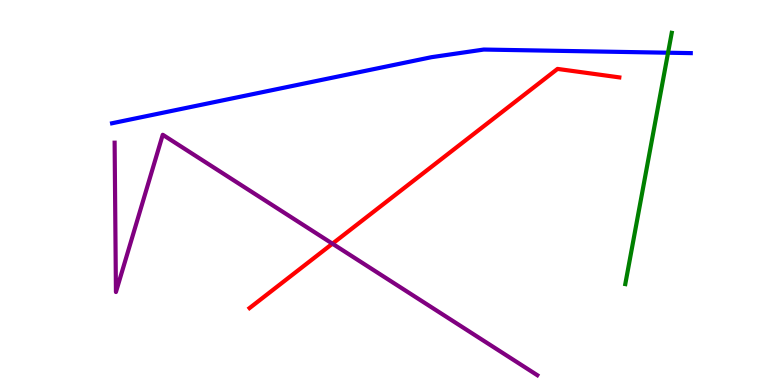[{'lines': ['blue', 'red'], 'intersections': []}, {'lines': ['green', 'red'], 'intersections': []}, {'lines': ['purple', 'red'], 'intersections': [{'x': 4.29, 'y': 3.67}]}, {'lines': ['blue', 'green'], 'intersections': [{'x': 8.62, 'y': 8.63}]}, {'lines': ['blue', 'purple'], 'intersections': []}, {'lines': ['green', 'purple'], 'intersections': []}]